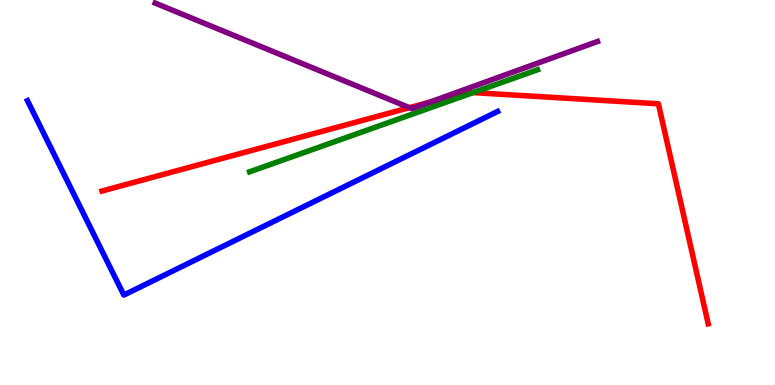[{'lines': ['blue', 'red'], 'intersections': []}, {'lines': ['green', 'red'], 'intersections': [{'x': 6.1, 'y': 7.6}]}, {'lines': ['purple', 'red'], 'intersections': [{'x': 5.28, 'y': 7.2}, {'x': 5.55, 'y': 7.35}]}, {'lines': ['blue', 'green'], 'intersections': []}, {'lines': ['blue', 'purple'], 'intersections': []}, {'lines': ['green', 'purple'], 'intersections': []}]